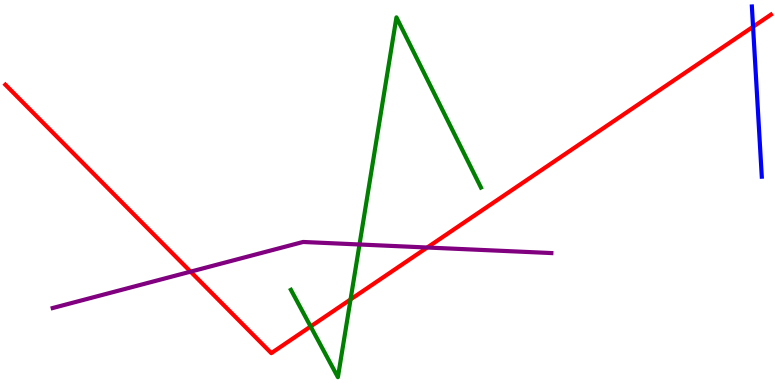[{'lines': ['blue', 'red'], 'intersections': [{'x': 9.72, 'y': 9.31}]}, {'lines': ['green', 'red'], 'intersections': [{'x': 4.01, 'y': 1.52}, {'x': 4.52, 'y': 2.22}]}, {'lines': ['purple', 'red'], 'intersections': [{'x': 2.46, 'y': 2.94}, {'x': 5.51, 'y': 3.57}]}, {'lines': ['blue', 'green'], 'intersections': []}, {'lines': ['blue', 'purple'], 'intersections': []}, {'lines': ['green', 'purple'], 'intersections': [{'x': 4.64, 'y': 3.65}]}]